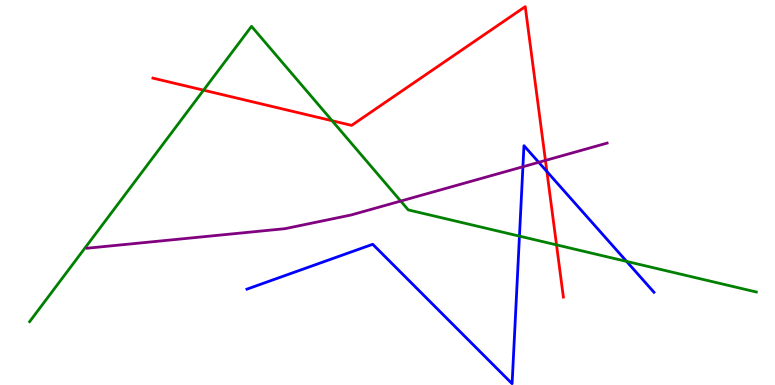[{'lines': ['blue', 'red'], 'intersections': [{'x': 7.06, 'y': 5.54}]}, {'lines': ['green', 'red'], 'intersections': [{'x': 2.63, 'y': 7.66}, {'x': 4.29, 'y': 6.86}, {'x': 7.18, 'y': 3.64}]}, {'lines': ['purple', 'red'], 'intersections': [{'x': 7.04, 'y': 5.83}]}, {'lines': ['blue', 'green'], 'intersections': [{'x': 6.7, 'y': 3.87}, {'x': 8.09, 'y': 3.21}]}, {'lines': ['blue', 'purple'], 'intersections': [{'x': 6.75, 'y': 5.67}, {'x': 6.95, 'y': 5.78}]}, {'lines': ['green', 'purple'], 'intersections': [{'x': 5.17, 'y': 4.78}]}]